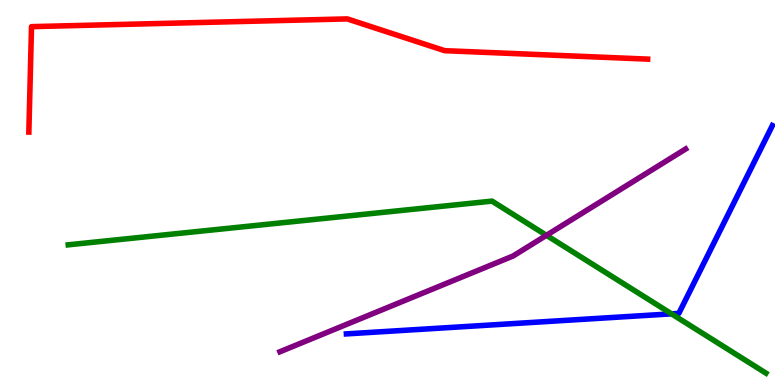[{'lines': ['blue', 'red'], 'intersections': []}, {'lines': ['green', 'red'], 'intersections': []}, {'lines': ['purple', 'red'], 'intersections': []}, {'lines': ['blue', 'green'], 'intersections': [{'x': 8.66, 'y': 1.85}]}, {'lines': ['blue', 'purple'], 'intersections': []}, {'lines': ['green', 'purple'], 'intersections': [{'x': 7.05, 'y': 3.89}]}]